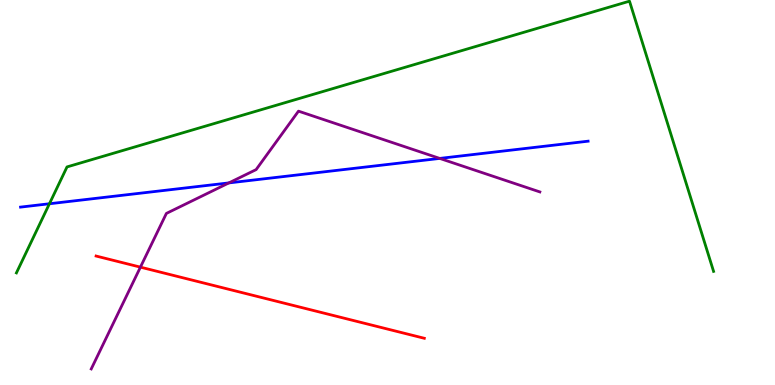[{'lines': ['blue', 'red'], 'intersections': []}, {'lines': ['green', 'red'], 'intersections': []}, {'lines': ['purple', 'red'], 'intersections': [{'x': 1.81, 'y': 3.06}]}, {'lines': ['blue', 'green'], 'intersections': [{'x': 0.638, 'y': 4.71}]}, {'lines': ['blue', 'purple'], 'intersections': [{'x': 2.95, 'y': 5.25}, {'x': 5.67, 'y': 5.89}]}, {'lines': ['green', 'purple'], 'intersections': []}]